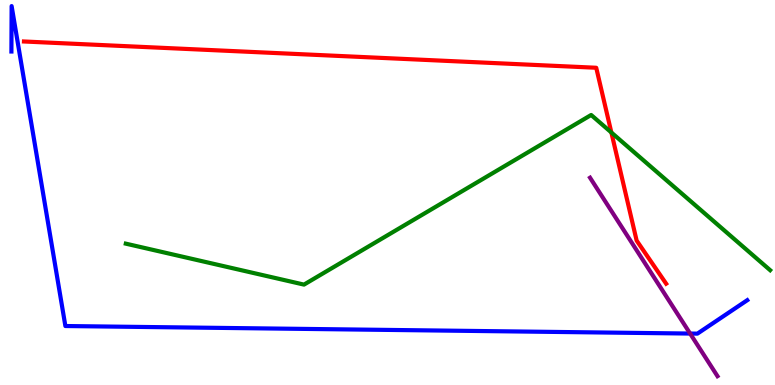[{'lines': ['blue', 'red'], 'intersections': []}, {'lines': ['green', 'red'], 'intersections': [{'x': 7.89, 'y': 6.56}]}, {'lines': ['purple', 'red'], 'intersections': []}, {'lines': ['blue', 'green'], 'intersections': []}, {'lines': ['blue', 'purple'], 'intersections': [{'x': 8.9, 'y': 1.34}]}, {'lines': ['green', 'purple'], 'intersections': []}]